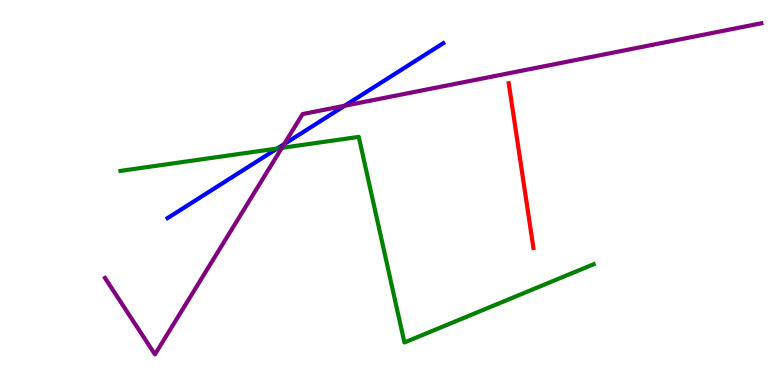[{'lines': ['blue', 'red'], 'intersections': []}, {'lines': ['green', 'red'], 'intersections': []}, {'lines': ['purple', 'red'], 'intersections': []}, {'lines': ['blue', 'green'], 'intersections': [{'x': 3.58, 'y': 6.14}]}, {'lines': ['blue', 'purple'], 'intersections': [{'x': 3.67, 'y': 6.26}, {'x': 4.45, 'y': 7.25}]}, {'lines': ['green', 'purple'], 'intersections': [{'x': 3.64, 'y': 6.16}]}]